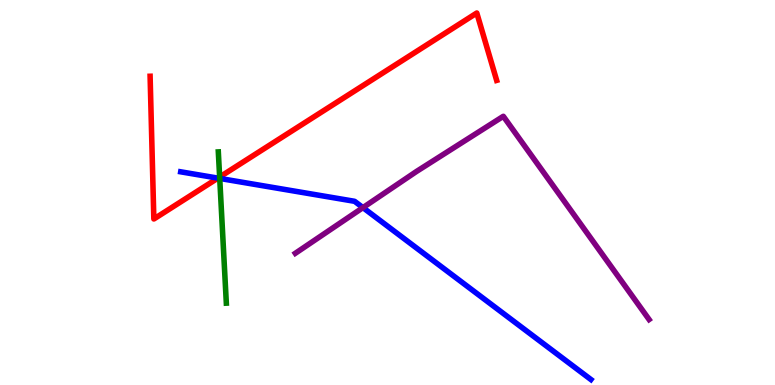[{'lines': ['blue', 'red'], 'intersections': [{'x': 2.81, 'y': 5.37}]}, {'lines': ['green', 'red'], 'intersections': [{'x': 2.83, 'y': 5.4}]}, {'lines': ['purple', 'red'], 'intersections': []}, {'lines': ['blue', 'green'], 'intersections': [{'x': 2.84, 'y': 5.37}]}, {'lines': ['blue', 'purple'], 'intersections': [{'x': 4.68, 'y': 4.61}]}, {'lines': ['green', 'purple'], 'intersections': []}]